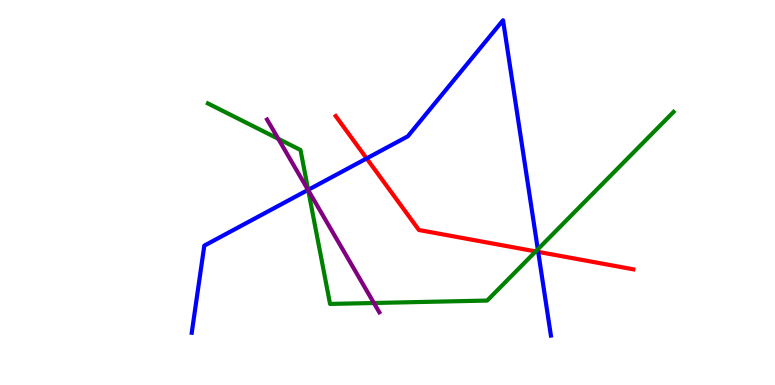[{'lines': ['blue', 'red'], 'intersections': [{'x': 4.73, 'y': 5.88}, {'x': 6.94, 'y': 3.46}]}, {'lines': ['green', 'red'], 'intersections': [{'x': 6.91, 'y': 3.47}]}, {'lines': ['purple', 'red'], 'intersections': []}, {'lines': ['blue', 'green'], 'intersections': [{'x': 3.98, 'y': 5.07}, {'x': 6.94, 'y': 3.52}]}, {'lines': ['blue', 'purple'], 'intersections': [{'x': 3.97, 'y': 5.07}]}, {'lines': ['green', 'purple'], 'intersections': [{'x': 3.59, 'y': 6.39}, {'x': 3.98, 'y': 5.06}, {'x': 4.82, 'y': 2.13}]}]